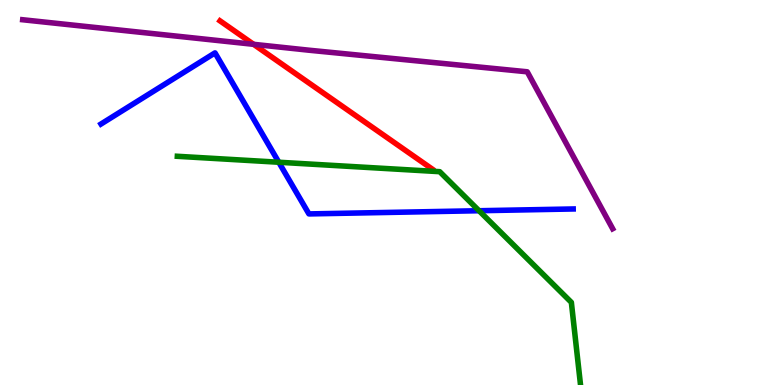[{'lines': ['blue', 'red'], 'intersections': []}, {'lines': ['green', 'red'], 'intersections': []}, {'lines': ['purple', 'red'], 'intersections': [{'x': 3.27, 'y': 8.85}]}, {'lines': ['blue', 'green'], 'intersections': [{'x': 3.6, 'y': 5.79}, {'x': 6.18, 'y': 4.53}]}, {'lines': ['blue', 'purple'], 'intersections': []}, {'lines': ['green', 'purple'], 'intersections': []}]